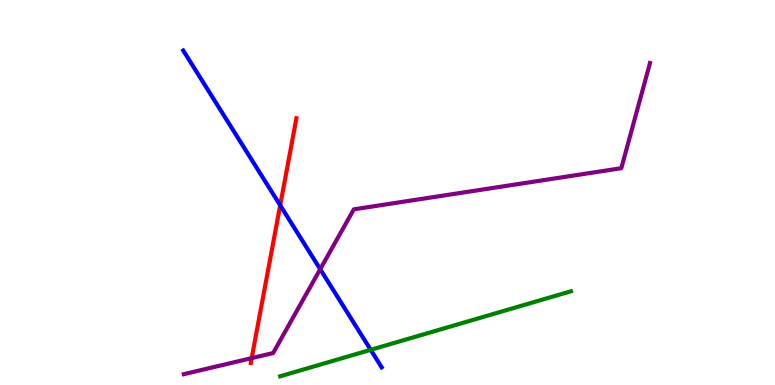[{'lines': ['blue', 'red'], 'intersections': [{'x': 3.62, 'y': 4.67}]}, {'lines': ['green', 'red'], 'intersections': []}, {'lines': ['purple', 'red'], 'intersections': [{'x': 3.25, 'y': 0.698}]}, {'lines': ['blue', 'green'], 'intersections': [{'x': 4.78, 'y': 0.914}]}, {'lines': ['blue', 'purple'], 'intersections': [{'x': 4.13, 'y': 3.01}]}, {'lines': ['green', 'purple'], 'intersections': []}]